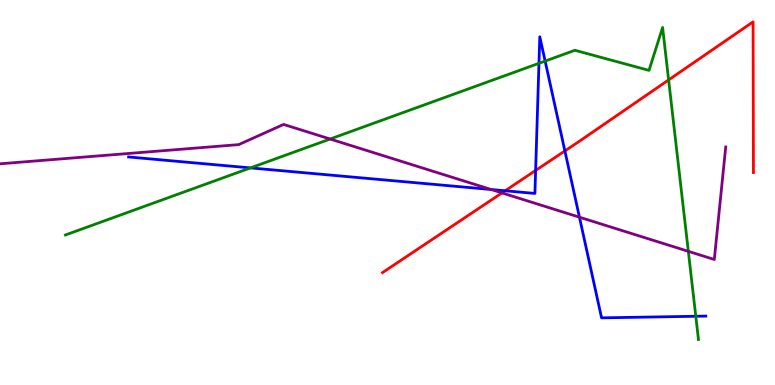[{'lines': ['blue', 'red'], 'intersections': [{'x': 6.52, 'y': 5.04}, {'x': 6.91, 'y': 5.57}, {'x': 7.29, 'y': 6.08}]}, {'lines': ['green', 'red'], 'intersections': [{'x': 8.63, 'y': 7.92}]}, {'lines': ['purple', 'red'], 'intersections': [{'x': 6.48, 'y': 4.99}]}, {'lines': ['blue', 'green'], 'intersections': [{'x': 3.23, 'y': 5.64}, {'x': 6.95, 'y': 8.36}, {'x': 7.03, 'y': 8.41}, {'x': 8.98, 'y': 1.79}]}, {'lines': ['blue', 'purple'], 'intersections': [{'x': 6.34, 'y': 5.08}, {'x': 7.48, 'y': 4.36}]}, {'lines': ['green', 'purple'], 'intersections': [{'x': 4.26, 'y': 6.39}, {'x': 8.88, 'y': 3.47}]}]